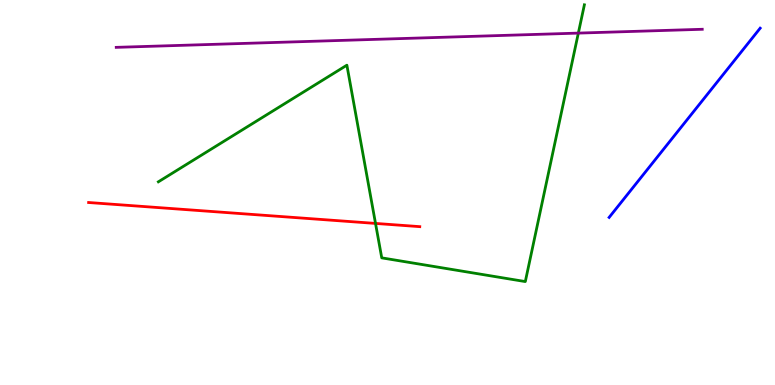[{'lines': ['blue', 'red'], 'intersections': []}, {'lines': ['green', 'red'], 'intersections': [{'x': 4.85, 'y': 4.2}]}, {'lines': ['purple', 'red'], 'intersections': []}, {'lines': ['blue', 'green'], 'intersections': []}, {'lines': ['blue', 'purple'], 'intersections': []}, {'lines': ['green', 'purple'], 'intersections': [{'x': 7.46, 'y': 9.14}]}]